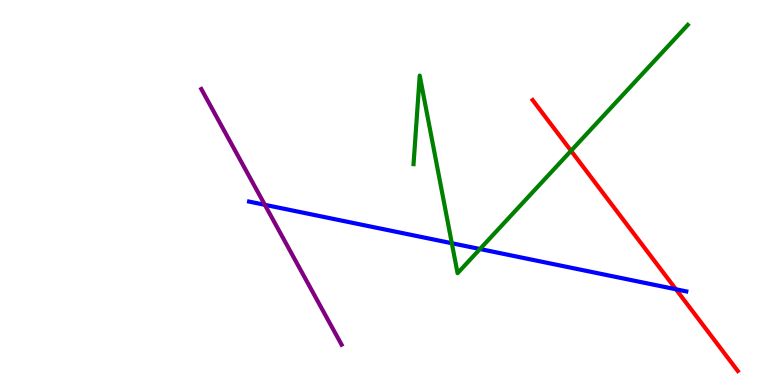[{'lines': ['blue', 'red'], 'intersections': [{'x': 8.72, 'y': 2.49}]}, {'lines': ['green', 'red'], 'intersections': [{'x': 7.37, 'y': 6.08}]}, {'lines': ['purple', 'red'], 'intersections': []}, {'lines': ['blue', 'green'], 'intersections': [{'x': 5.83, 'y': 3.68}, {'x': 6.19, 'y': 3.53}]}, {'lines': ['blue', 'purple'], 'intersections': [{'x': 3.42, 'y': 4.68}]}, {'lines': ['green', 'purple'], 'intersections': []}]